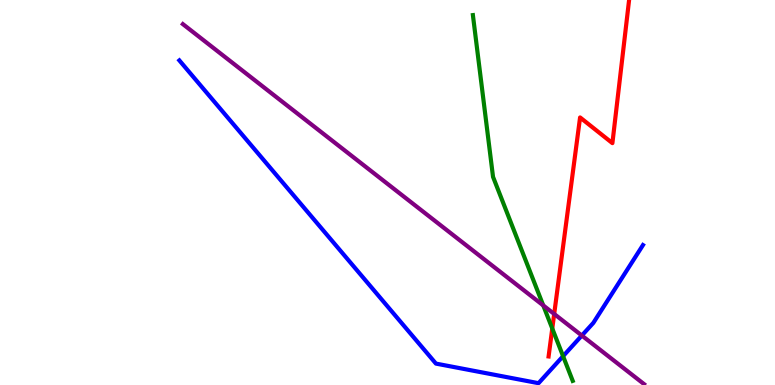[{'lines': ['blue', 'red'], 'intersections': []}, {'lines': ['green', 'red'], 'intersections': [{'x': 7.13, 'y': 1.47}]}, {'lines': ['purple', 'red'], 'intersections': [{'x': 7.15, 'y': 1.85}]}, {'lines': ['blue', 'green'], 'intersections': [{'x': 7.27, 'y': 0.749}]}, {'lines': ['blue', 'purple'], 'intersections': [{'x': 7.51, 'y': 1.28}]}, {'lines': ['green', 'purple'], 'intersections': [{'x': 7.01, 'y': 2.07}]}]